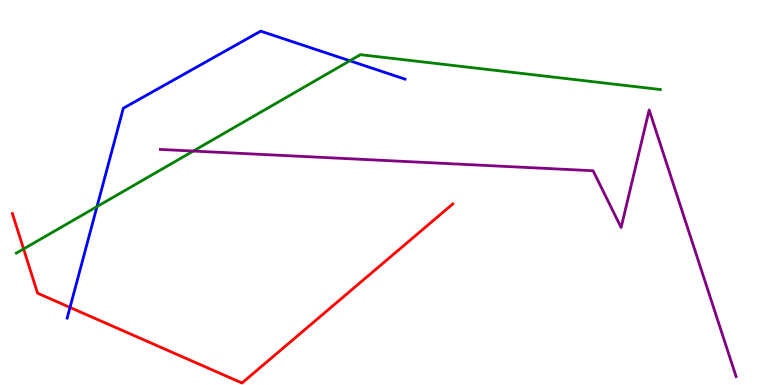[{'lines': ['blue', 'red'], 'intersections': [{'x': 0.903, 'y': 2.01}]}, {'lines': ['green', 'red'], 'intersections': [{'x': 0.304, 'y': 3.53}]}, {'lines': ['purple', 'red'], 'intersections': []}, {'lines': ['blue', 'green'], 'intersections': [{'x': 1.25, 'y': 4.63}, {'x': 4.51, 'y': 8.42}]}, {'lines': ['blue', 'purple'], 'intersections': []}, {'lines': ['green', 'purple'], 'intersections': [{'x': 2.49, 'y': 6.08}]}]